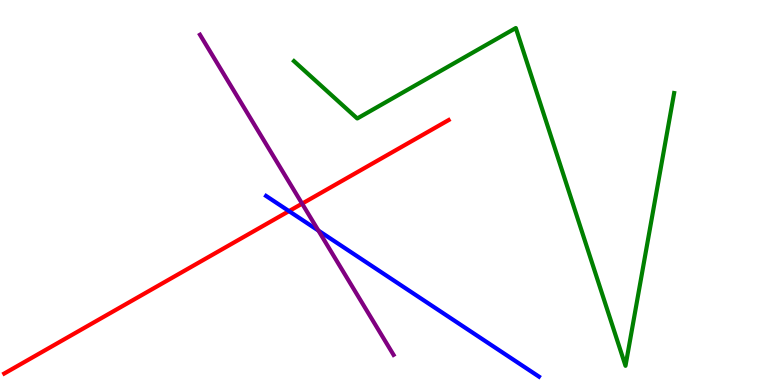[{'lines': ['blue', 'red'], 'intersections': [{'x': 3.73, 'y': 4.52}]}, {'lines': ['green', 'red'], 'intersections': []}, {'lines': ['purple', 'red'], 'intersections': [{'x': 3.9, 'y': 4.71}]}, {'lines': ['blue', 'green'], 'intersections': []}, {'lines': ['blue', 'purple'], 'intersections': [{'x': 4.11, 'y': 4.01}]}, {'lines': ['green', 'purple'], 'intersections': []}]